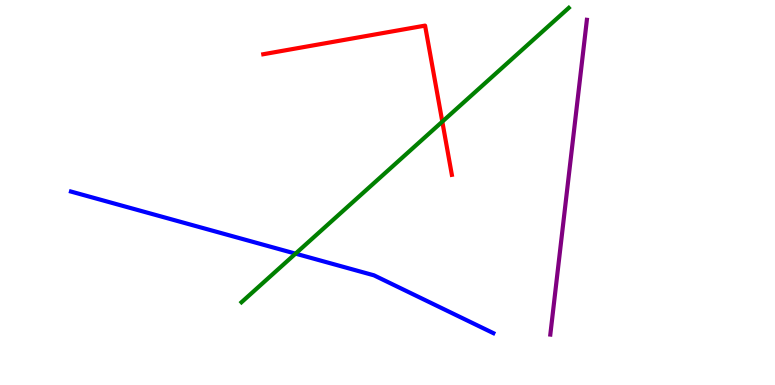[{'lines': ['blue', 'red'], 'intersections': []}, {'lines': ['green', 'red'], 'intersections': [{'x': 5.71, 'y': 6.84}]}, {'lines': ['purple', 'red'], 'intersections': []}, {'lines': ['blue', 'green'], 'intersections': [{'x': 3.81, 'y': 3.41}]}, {'lines': ['blue', 'purple'], 'intersections': []}, {'lines': ['green', 'purple'], 'intersections': []}]